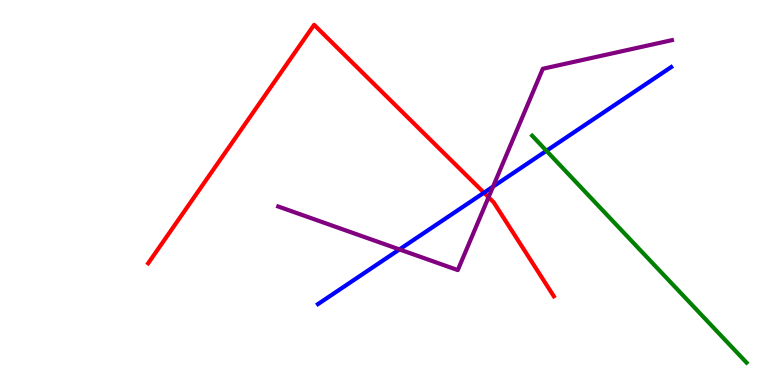[{'lines': ['blue', 'red'], 'intersections': [{'x': 6.24, 'y': 4.99}]}, {'lines': ['green', 'red'], 'intersections': []}, {'lines': ['purple', 'red'], 'intersections': [{'x': 6.3, 'y': 4.88}]}, {'lines': ['blue', 'green'], 'intersections': [{'x': 7.05, 'y': 6.08}]}, {'lines': ['blue', 'purple'], 'intersections': [{'x': 5.15, 'y': 3.52}, {'x': 6.36, 'y': 5.15}]}, {'lines': ['green', 'purple'], 'intersections': []}]